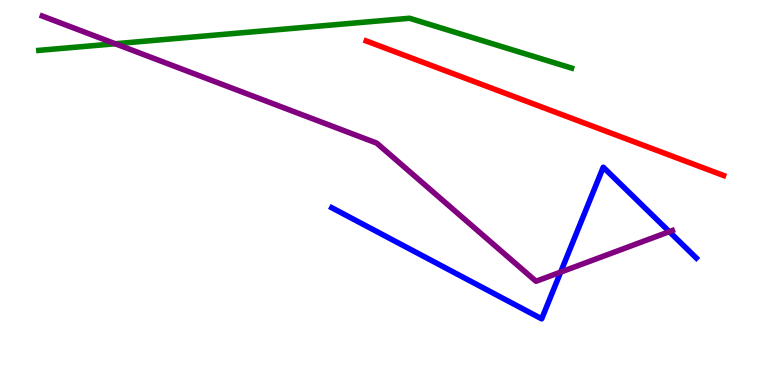[{'lines': ['blue', 'red'], 'intersections': []}, {'lines': ['green', 'red'], 'intersections': []}, {'lines': ['purple', 'red'], 'intersections': []}, {'lines': ['blue', 'green'], 'intersections': []}, {'lines': ['blue', 'purple'], 'intersections': [{'x': 7.23, 'y': 2.93}, {'x': 8.64, 'y': 3.98}]}, {'lines': ['green', 'purple'], 'intersections': [{'x': 1.49, 'y': 8.86}]}]